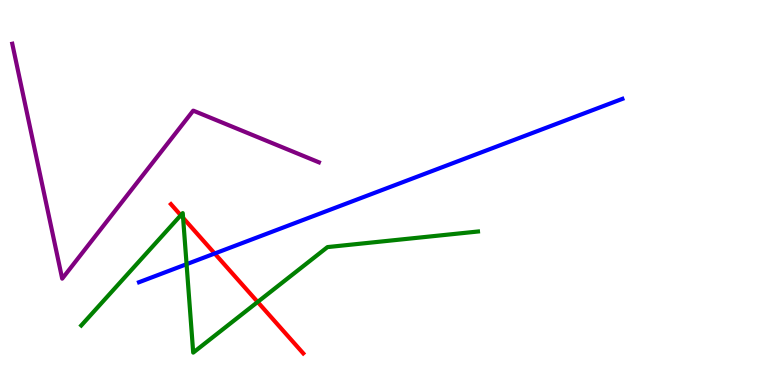[{'lines': ['blue', 'red'], 'intersections': [{'x': 2.77, 'y': 3.42}]}, {'lines': ['green', 'red'], 'intersections': [{'x': 2.33, 'y': 4.41}, {'x': 2.36, 'y': 4.34}, {'x': 3.32, 'y': 2.16}]}, {'lines': ['purple', 'red'], 'intersections': []}, {'lines': ['blue', 'green'], 'intersections': [{'x': 2.41, 'y': 3.14}]}, {'lines': ['blue', 'purple'], 'intersections': []}, {'lines': ['green', 'purple'], 'intersections': []}]